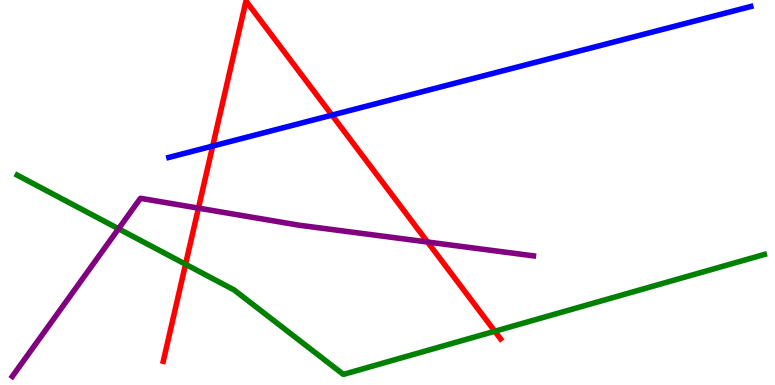[{'lines': ['blue', 'red'], 'intersections': [{'x': 2.74, 'y': 6.21}, {'x': 4.28, 'y': 7.01}]}, {'lines': ['green', 'red'], 'intersections': [{'x': 2.39, 'y': 3.14}, {'x': 6.38, 'y': 1.4}]}, {'lines': ['purple', 'red'], 'intersections': [{'x': 2.56, 'y': 4.59}, {'x': 5.52, 'y': 3.71}]}, {'lines': ['blue', 'green'], 'intersections': []}, {'lines': ['blue', 'purple'], 'intersections': []}, {'lines': ['green', 'purple'], 'intersections': [{'x': 1.53, 'y': 4.06}]}]